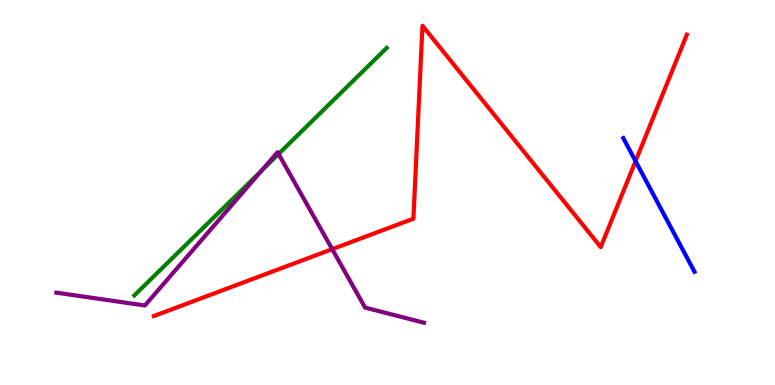[{'lines': ['blue', 'red'], 'intersections': [{'x': 8.2, 'y': 5.81}]}, {'lines': ['green', 'red'], 'intersections': []}, {'lines': ['purple', 'red'], 'intersections': [{'x': 4.29, 'y': 3.53}]}, {'lines': ['blue', 'green'], 'intersections': []}, {'lines': ['blue', 'purple'], 'intersections': []}, {'lines': ['green', 'purple'], 'intersections': [{'x': 3.38, 'y': 5.57}, {'x': 3.59, 'y': 6.0}]}]